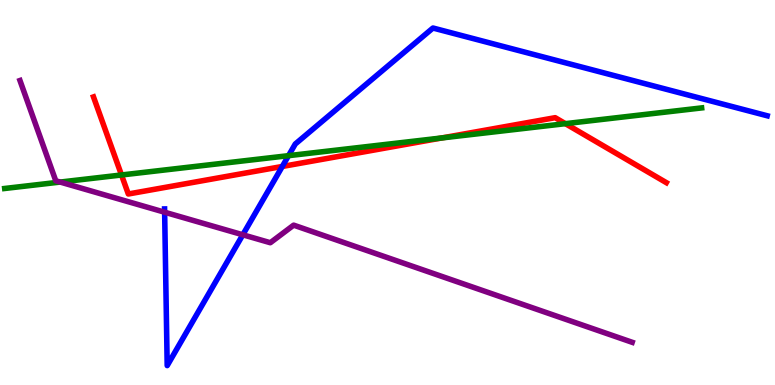[{'lines': ['blue', 'red'], 'intersections': [{'x': 3.64, 'y': 5.68}]}, {'lines': ['green', 'red'], 'intersections': [{'x': 1.57, 'y': 5.46}, {'x': 5.7, 'y': 6.42}, {'x': 7.3, 'y': 6.79}]}, {'lines': ['purple', 'red'], 'intersections': []}, {'lines': ['blue', 'green'], 'intersections': [{'x': 3.72, 'y': 5.96}]}, {'lines': ['blue', 'purple'], 'intersections': [{'x': 2.12, 'y': 4.49}, {'x': 3.13, 'y': 3.9}]}, {'lines': ['green', 'purple'], 'intersections': [{'x': 0.777, 'y': 5.27}]}]